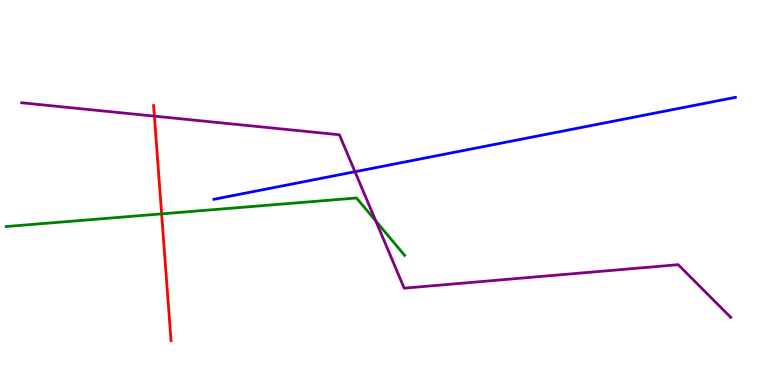[{'lines': ['blue', 'red'], 'intersections': []}, {'lines': ['green', 'red'], 'intersections': [{'x': 2.09, 'y': 4.44}]}, {'lines': ['purple', 'red'], 'intersections': [{'x': 1.99, 'y': 6.98}]}, {'lines': ['blue', 'green'], 'intersections': []}, {'lines': ['blue', 'purple'], 'intersections': [{'x': 4.58, 'y': 5.54}]}, {'lines': ['green', 'purple'], 'intersections': [{'x': 4.85, 'y': 4.26}]}]